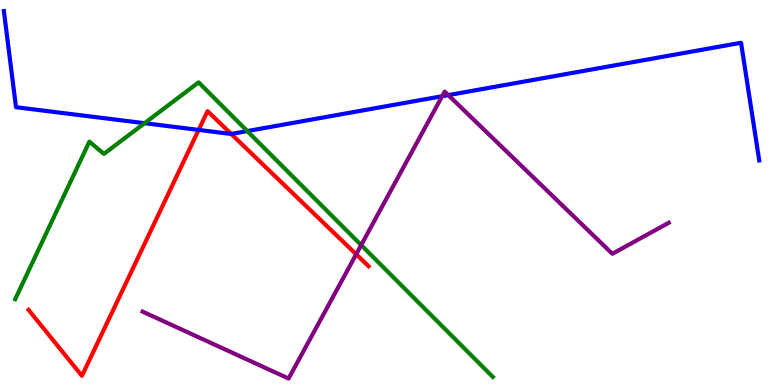[{'lines': ['blue', 'red'], 'intersections': [{'x': 2.56, 'y': 6.63}, {'x': 2.98, 'y': 6.52}]}, {'lines': ['green', 'red'], 'intersections': []}, {'lines': ['purple', 'red'], 'intersections': [{'x': 4.6, 'y': 3.4}]}, {'lines': ['blue', 'green'], 'intersections': [{'x': 1.87, 'y': 6.8}, {'x': 3.19, 'y': 6.6}]}, {'lines': ['blue', 'purple'], 'intersections': [{'x': 5.7, 'y': 7.5}, {'x': 5.78, 'y': 7.53}]}, {'lines': ['green', 'purple'], 'intersections': [{'x': 4.66, 'y': 3.63}]}]